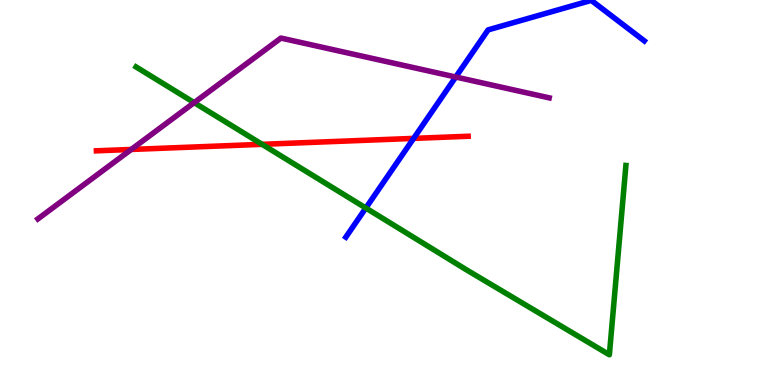[{'lines': ['blue', 'red'], 'intersections': [{'x': 5.34, 'y': 6.41}]}, {'lines': ['green', 'red'], 'intersections': [{'x': 3.38, 'y': 6.25}]}, {'lines': ['purple', 'red'], 'intersections': [{'x': 1.69, 'y': 6.12}]}, {'lines': ['blue', 'green'], 'intersections': [{'x': 4.72, 'y': 4.6}]}, {'lines': ['blue', 'purple'], 'intersections': [{'x': 5.88, 'y': 8.0}]}, {'lines': ['green', 'purple'], 'intersections': [{'x': 2.51, 'y': 7.33}]}]